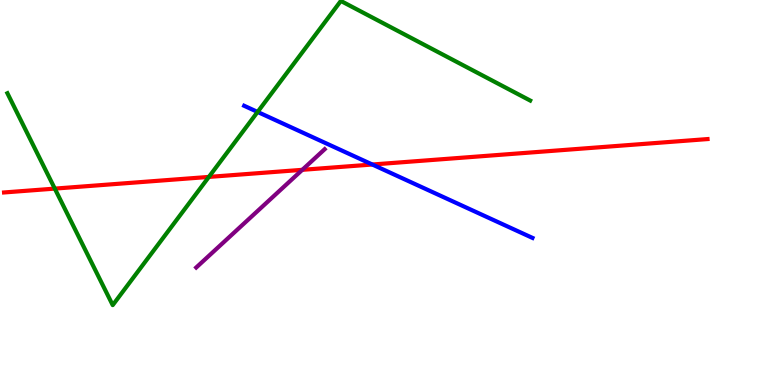[{'lines': ['blue', 'red'], 'intersections': [{'x': 4.8, 'y': 5.73}]}, {'lines': ['green', 'red'], 'intersections': [{'x': 0.707, 'y': 5.1}, {'x': 2.7, 'y': 5.4}]}, {'lines': ['purple', 'red'], 'intersections': [{'x': 3.9, 'y': 5.59}]}, {'lines': ['blue', 'green'], 'intersections': [{'x': 3.32, 'y': 7.09}]}, {'lines': ['blue', 'purple'], 'intersections': []}, {'lines': ['green', 'purple'], 'intersections': []}]